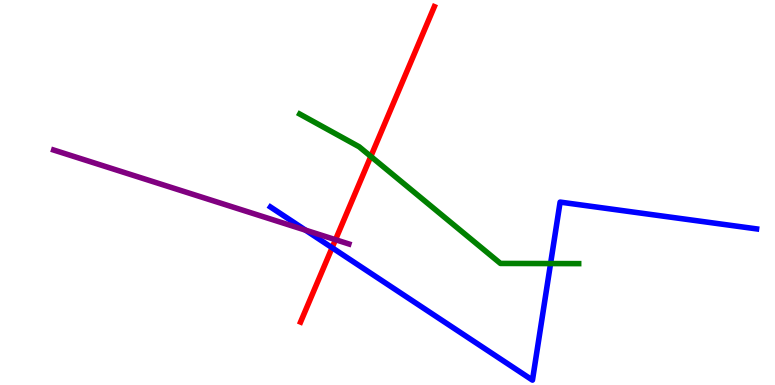[{'lines': ['blue', 'red'], 'intersections': [{'x': 4.29, 'y': 3.57}]}, {'lines': ['green', 'red'], 'intersections': [{'x': 4.78, 'y': 5.94}]}, {'lines': ['purple', 'red'], 'intersections': [{'x': 4.33, 'y': 3.77}]}, {'lines': ['blue', 'green'], 'intersections': [{'x': 7.1, 'y': 3.15}]}, {'lines': ['blue', 'purple'], 'intersections': [{'x': 3.94, 'y': 4.02}]}, {'lines': ['green', 'purple'], 'intersections': []}]